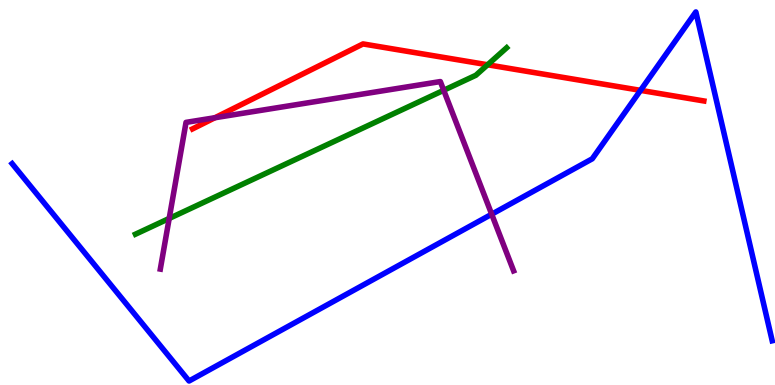[{'lines': ['blue', 'red'], 'intersections': [{'x': 8.26, 'y': 7.65}]}, {'lines': ['green', 'red'], 'intersections': [{'x': 6.29, 'y': 8.32}]}, {'lines': ['purple', 'red'], 'intersections': [{'x': 2.77, 'y': 6.94}]}, {'lines': ['blue', 'green'], 'intersections': []}, {'lines': ['blue', 'purple'], 'intersections': [{'x': 6.34, 'y': 4.44}]}, {'lines': ['green', 'purple'], 'intersections': [{'x': 2.18, 'y': 4.33}, {'x': 5.73, 'y': 7.65}]}]